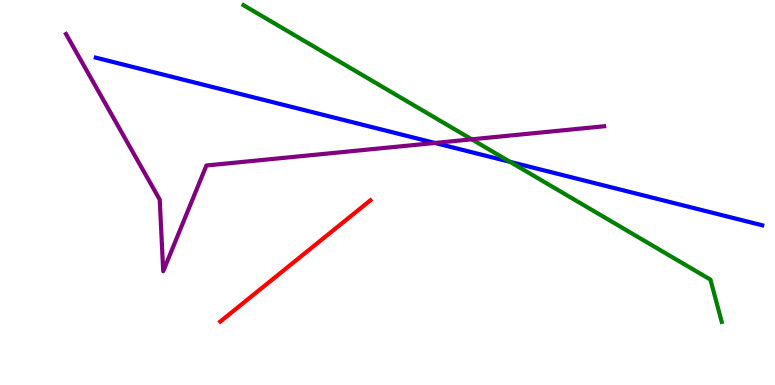[{'lines': ['blue', 'red'], 'intersections': []}, {'lines': ['green', 'red'], 'intersections': []}, {'lines': ['purple', 'red'], 'intersections': []}, {'lines': ['blue', 'green'], 'intersections': [{'x': 6.58, 'y': 5.8}]}, {'lines': ['blue', 'purple'], 'intersections': [{'x': 5.61, 'y': 6.29}]}, {'lines': ['green', 'purple'], 'intersections': [{'x': 6.09, 'y': 6.38}]}]